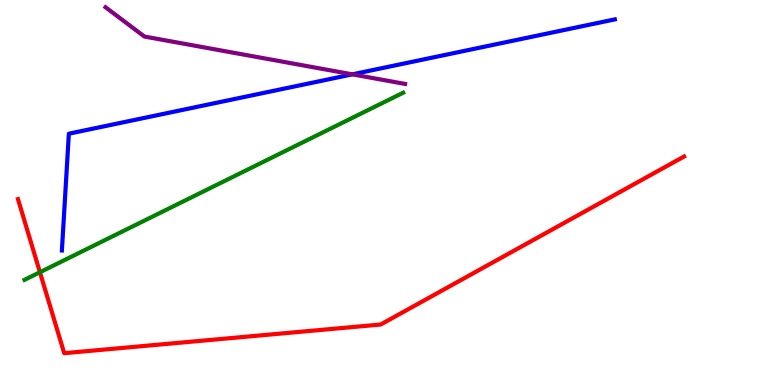[{'lines': ['blue', 'red'], 'intersections': []}, {'lines': ['green', 'red'], 'intersections': [{'x': 0.515, 'y': 2.93}]}, {'lines': ['purple', 'red'], 'intersections': []}, {'lines': ['blue', 'green'], 'intersections': []}, {'lines': ['blue', 'purple'], 'intersections': [{'x': 4.55, 'y': 8.07}]}, {'lines': ['green', 'purple'], 'intersections': []}]